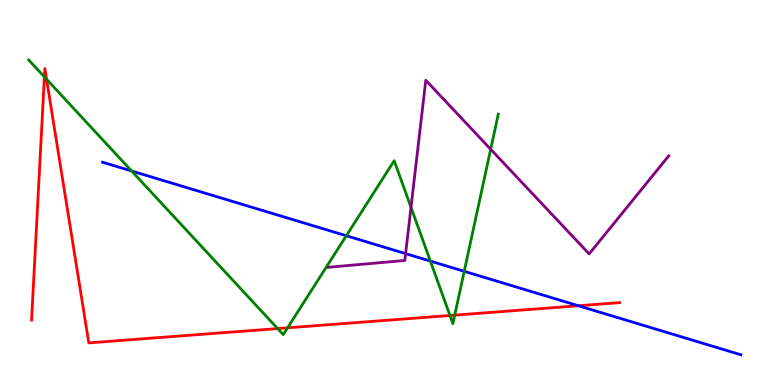[{'lines': ['blue', 'red'], 'intersections': [{'x': 7.46, 'y': 2.06}]}, {'lines': ['green', 'red'], 'intersections': [{'x': 0.573, 'y': 8.0}, {'x': 0.601, 'y': 7.94}, {'x': 3.58, 'y': 1.47}, {'x': 3.71, 'y': 1.49}, {'x': 5.81, 'y': 1.81}, {'x': 5.87, 'y': 1.81}]}, {'lines': ['purple', 'red'], 'intersections': []}, {'lines': ['blue', 'green'], 'intersections': [{'x': 1.7, 'y': 5.56}, {'x': 4.47, 'y': 3.88}, {'x': 5.55, 'y': 3.22}, {'x': 5.99, 'y': 2.95}]}, {'lines': ['blue', 'purple'], 'intersections': [{'x': 5.23, 'y': 3.41}]}, {'lines': ['green', 'purple'], 'intersections': [{'x': 5.3, 'y': 4.61}, {'x': 6.33, 'y': 6.12}]}]